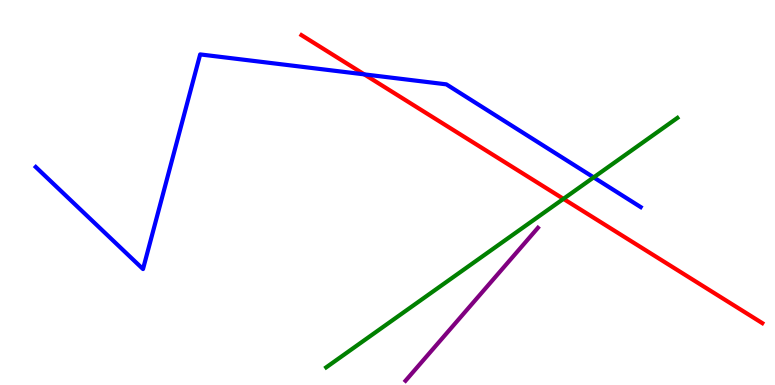[{'lines': ['blue', 'red'], 'intersections': [{'x': 4.7, 'y': 8.07}]}, {'lines': ['green', 'red'], 'intersections': [{'x': 7.27, 'y': 4.84}]}, {'lines': ['purple', 'red'], 'intersections': []}, {'lines': ['blue', 'green'], 'intersections': [{'x': 7.66, 'y': 5.39}]}, {'lines': ['blue', 'purple'], 'intersections': []}, {'lines': ['green', 'purple'], 'intersections': []}]